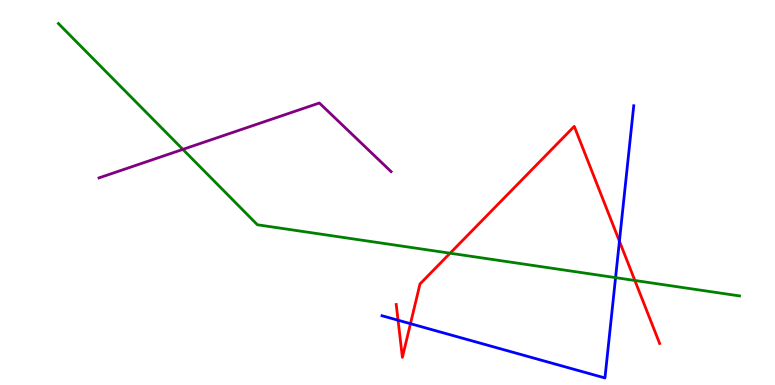[{'lines': ['blue', 'red'], 'intersections': [{'x': 5.14, 'y': 1.68}, {'x': 5.3, 'y': 1.59}, {'x': 7.99, 'y': 3.74}]}, {'lines': ['green', 'red'], 'intersections': [{'x': 5.81, 'y': 3.42}, {'x': 8.19, 'y': 2.71}]}, {'lines': ['purple', 'red'], 'intersections': []}, {'lines': ['blue', 'green'], 'intersections': [{'x': 7.94, 'y': 2.79}]}, {'lines': ['blue', 'purple'], 'intersections': []}, {'lines': ['green', 'purple'], 'intersections': [{'x': 2.36, 'y': 6.12}]}]